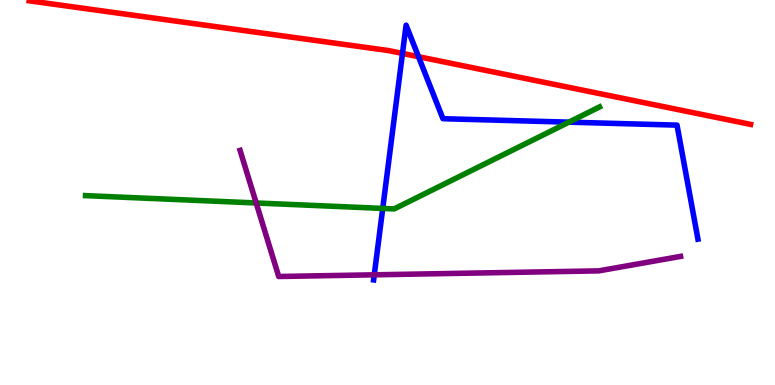[{'lines': ['blue', 'red'], 'intersections': [{'x': 5.19, 'y': 8.61}, {'x': 5.4, 'y': 8.53}]}, {'lines': ['green', 'red'], 'intersections': []}, {'lines': ['purple', 'red'], 'intersections': []}, {'lines': ['blue', 'green'], 'intersections': [{'x': 4.94, 'y': 4.59}, {'x': 7.34, 'y': 6.83}]}, {'lines': ['blue', 'purple'], 'intersections': [{'x': 4.83, 'y': 2.86}]}, {'lines': ['green', 'purple'], 'intersections': [{'x': 3.31, 'y': 4.73}]}]